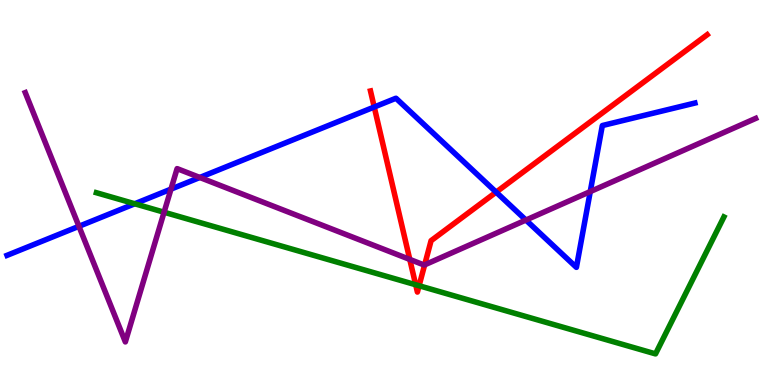[{'lines': ['blue', 'red'], 'intersections': [{'x': 4.83, 'y': 7.22}, {'x': 6.4, 'y': 5.01}]}, {'lines': ['green', 'red'], 'intersections': [{'x': 5.36, 'y': 2.6}, {'x': 5.41, 'y': 2.58}]}, {'lines': ['purple', 'red'], 'intersections': [{'x': 5.29, 'y': 3.26}, {'x': 5.48, 'y': 3.12}]}, {'lines': ['blue', 'green'], 'intersections': [{'x': 1.74, 'y': 4.71}]}, {'lines': ['blue', 'purple'], 'intersections': [{'x': 1.02, 'y': 4.12}, {'x': 2.21, 'y': 5.09}, {'x': 2.58, 'y': 5.39}, {'x': 6.79, 'y': 4.28}, {'x': 7.62, 'y': 5.02}]}, {'lines': ['green', 'purple'], 'intersections': [{'x': 2.12, 'y': 4.49}]}]